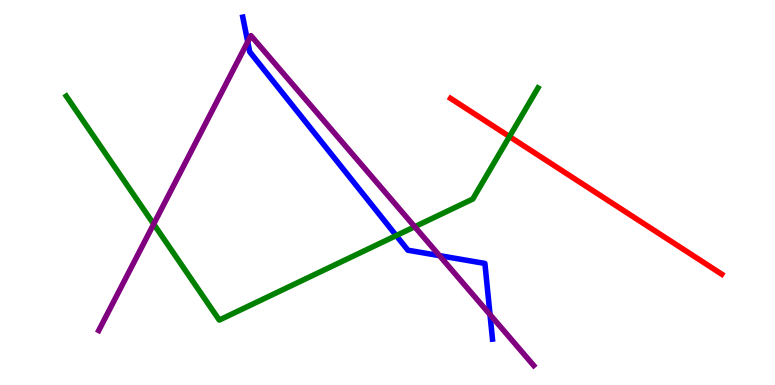[{'lines': ['blue', 'red'], 'intersections': []}, {'lines': ['green', 'red'], 'intersections': [{'x': 6.57, 'y': 6.45}]}, {'lines': ['purple', 'red'], 'intersections': []}, {'lines': ['blue', 'green'], 'intersections': [{'x': 5.11, 'y': 3.88}]}, {'lines': ['blue', 'purple'], 'intersections': [{'x': 3.2, 'y': 8.91}, {'x': 5.67, 'y': 3.36}, {'x': 6.32, 'y': 1.83}]}, {'lines': ['green', 'purple'], 'intersections': [{'x': 1.98, 'y': 4.18}, {'x': 5.35, 'y': 4.11}]}]